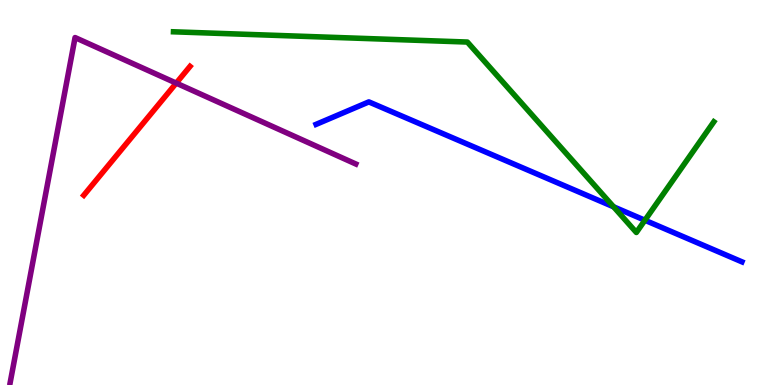[{'lines': ['blue', 'red'], 'intersections': []}, {'lines': ['green', 'red'], 'intersections': []}, {'lines': ['purple', 'red'], 'intersections': [{'x': 2.27, 'y': 7.84}]}, {'lines': ['blue', 'green'], 'intersections': [{'x': 7.92, 'y': 4.63}, {'x': 8.32, 'y': 4.28}]}, {'lines': ['blue', 'purple'], 'intersections': []}, {'lines': ['green', 'purple'], 'intersections': []}]